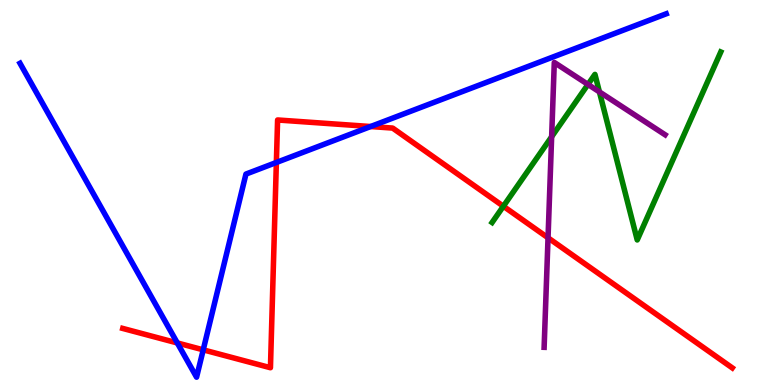[{'lines': ['blue', 'red'], 'intersections': [{'x': 2.29, 'y': 1.09}, {'x': 2.62, 'y': 0.913}, {'x': 3.57, 'y': 5.78}, {'x': 4.78, 'y': 6.71}]}, {'lines': ['green', 'red'], 'intersections': [{'x': 6.5, 'y': 4.64}]}, {'lines': ['purple', 'red'], 'intersections': [{'x': 7.07, 'y': 3.82}]}, {'lines': ['blue', 'green'], 'intersections': []}, {'lines': ['blue', 'purple'], 'intersections': []}, {'lines': ['green', 'purple'], 'intersections': [{'x': 7.12, 'y': 6.45}, {'x': 7.59, 'y': 7.81}, {'x': 7.73, 'y': 7.61}]}]